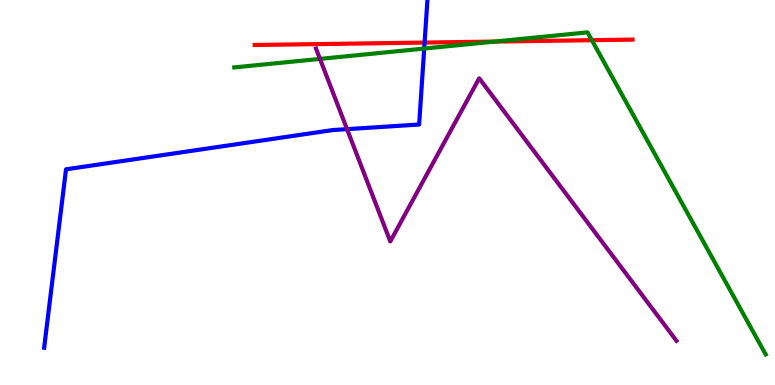[{'lines': ['blue', 'red'], 'intersections': [{'x': 5.48, 'y': 8.89}]}, {'lines': ['green', 'red'], 'intersections': [{'x': 6.38, 'y': 8.92}, {'x': 7.64, 'y': 8.96}]}, {'lines': ['purple', 'red'], 'intersections': []}, {'lines': ['blue', 'green'], 'intersections': [{'x': 5.47, 'y': 8.74}]}, {'lines': ['blue', 'purple'], 'intersections': [{'x': 4.48, 'y': 6.65}]}, {'lines': ['green', 'purple'], 'intersections': [{'x': 4.13, 'y': 8.47}]}]